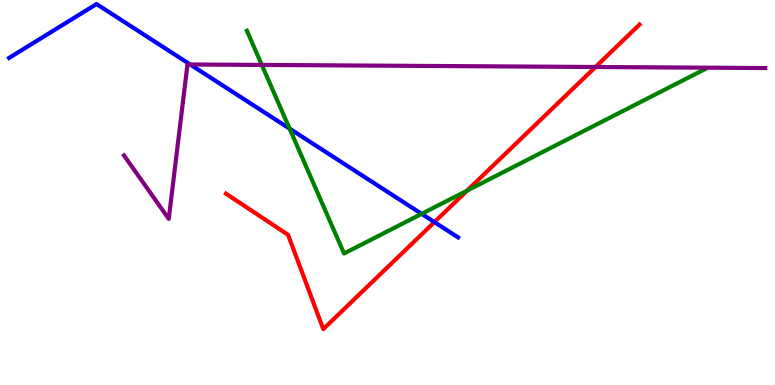[{'lines': ['blue', 'red'], 'intersections': [{'x': 5.61, 'y': 4.23}]}, {'lines': ['green', 'red'], 'intersections': [{'x': 6.03, 'y': 5.05}]}, {'lines': ['purple', 'red'], 'intersections': [{'x': 7.68, 'y': 8.26}]}, {'lines': ['blue', 'green'], 'intersections': [{'x': 3.74, 'y': 6.66}, {'x': 5.44, 'y': 4.45}]}, {'lines': ['blue', 'purple'], 'intersections': [{'x': 2.45, 'y': 8.33}]}, {'lines': ['green', 'purple'], 'intersections': [{'x': 3.38, 'y': 8.31}]}]